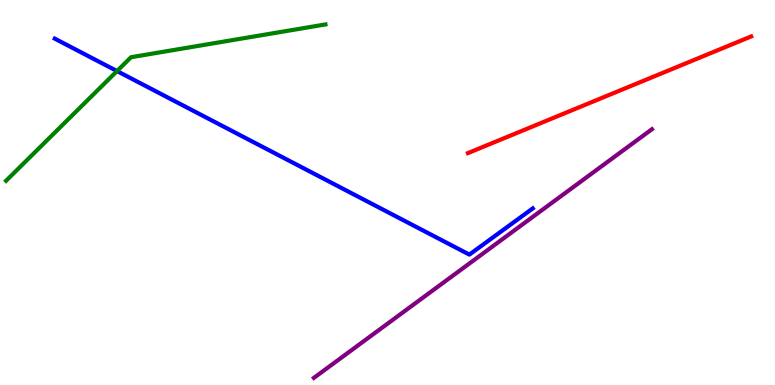[{'lines': ['blue', 'red'], 'intersections': []}, {'lines': ['green', 'red'], 'intersections': []}, {'lines': ['purple', 'red'], 'intersections': []}, {'lines': ['blue', 'green'], 'intersections': [{'x': 1.51, 'y': 8.15}]}, {'lines': ['blue', 'purple'], 'intersections': []}, {'lines': ['green', 'purple'], 'intersections': []}]